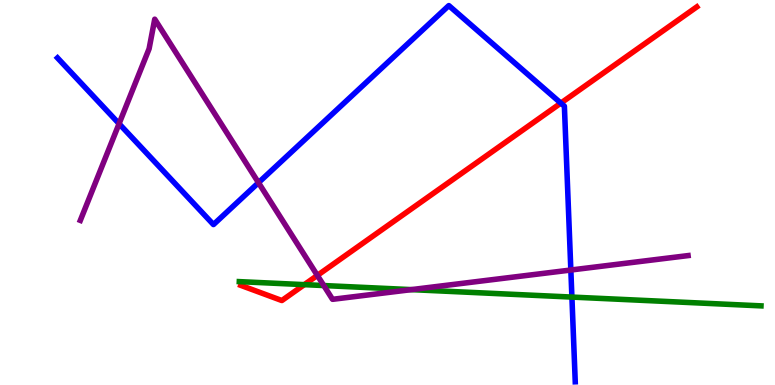[{'lines': ['blue', 'red'], 'intersections': [{'x': 7.24, 'y': 7.32}]}, {'lines': ['green', 'red'], 'intersections': [{'x': 3.93, 'y': 2.61}]}, {'lines': ['purple', 'red'], 'intersections': [{'x': 4.09, 'y': 2.85}]}, {'lines': ['blue', 'green'], 'intersections': [{'x': 7.38, 'y': 2.28}]}, {'lines': ['blue', 'purple'], 'intersections': [{'x': 1.54, 'y': 6.79}, {'x': 3.34, 'y': 5.26}, {'x': 7.37, 'y': 2.99}]}, {'lines': ['green', 'purple'], 'intersections': [{'x': 4.18, 'y': 2.58}, {'x': 5.31, 'y': 2.48}]}]